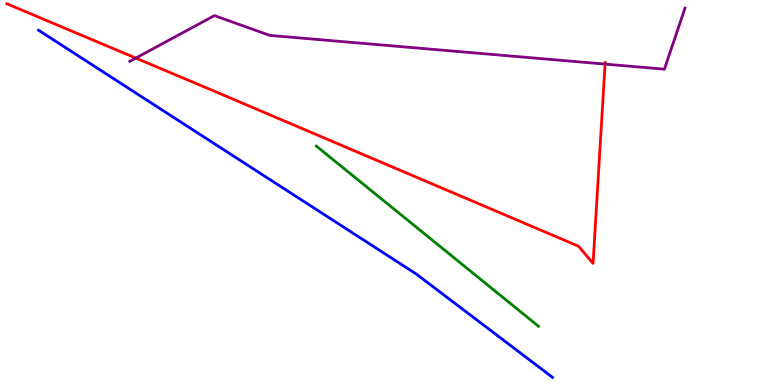[{'lines': ['blue', 'red'], 'intersections': []}, {'lines': ['green', 'red'], 'intersections': []}, {'lines': ['purple', 'red'], 'intersections': [{'x': 1.75, 'y': 8.49}, {'x': 7.81, 'y': 8.34}]}, {'lines': ['blue', 'green'], 'intersections': []}, {'lines': ['blue', 'purple'], 'intersections': []}, {'lines': ['green', 'purple'], 'intersections': []}]